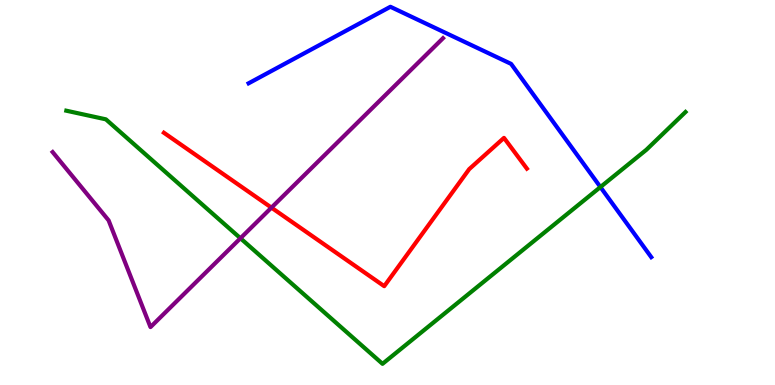[{'lines': ['blue', 'red'], 'intersections': []}, {'lines': ['green', 'red'], 'intersections': []}, {'lines': ['purple', 'red'], 'intersections': [{'x': 3.5, 'y': 4.61}]}, {'lines': ['blue', 'green'], 'intersections': [{'x': 7.75, 'y': 5.14}]}, {'lines': ['blue', 'purple'], 'intersections': []}, {'lines': ['green', 'purple'], 'intersections': [{'x': 3.1, 'y': 3.81}]}]